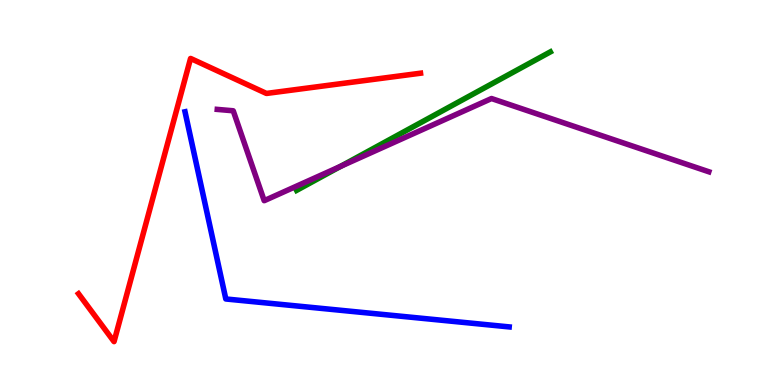[{'lines': ['blue', 'red'], 'intersections': []}, {'lines': ['green', 'red'], 'intersections': []}, {'lines': ['purple', 'red'], 'intersections': []}, {'lines': ['blue', 'green'], 'intersections': []}, {'lines': ['blue', 'purple'], 'intersections': []}, {'lines': ['green', 'purple'], 'intersections': [{'x': 4.4, 'y': 5.68}]}]